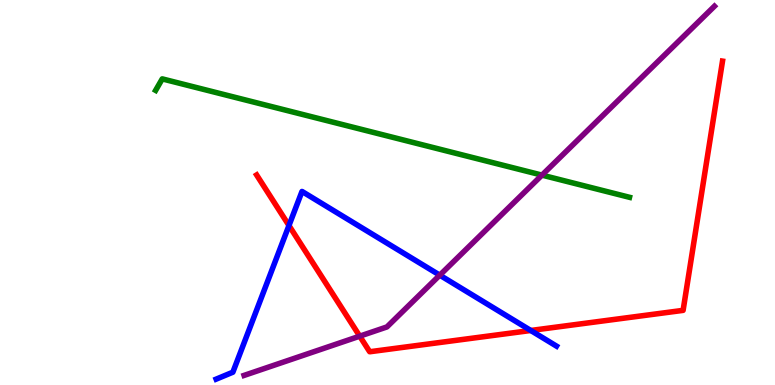[{'lines': ['blue', 'red'], 'intersections': [{'x': 3.73, 'y': 4.14}, {'x': 6.85, 'y': 1.42}]}, {'lines': ['green', 'red'], 'intersections': []}, {'lines': ['purple', 'red'], 'intersections': [{'x': 4.64, 'y': 1.27}]}, {'lines': ['blue', 'green'], 'intersections': []}, {'lines': ['blue', 'purple'], 'intersections': [{'x': 5.67, 'y': 2.85}]}, {'lines': ['green', 'purple'], 'intersections': [{'x': 6.99, 'y': 5.45}]}]